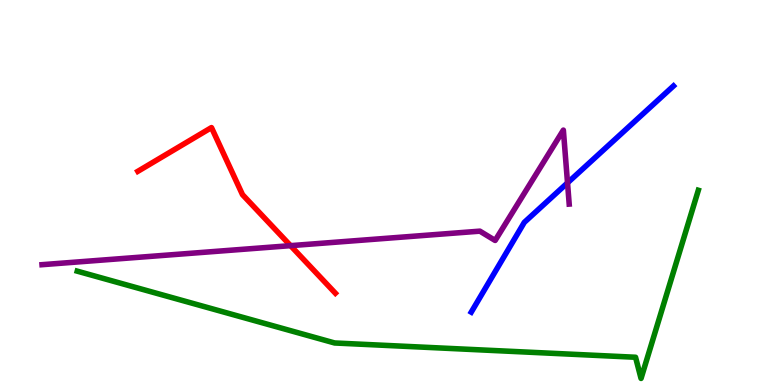[{'lines': ['blue', 'red'], 'intersections': []}, {'lines': ['green', 'red'], 'intersections': []}, {'lines': ['purple', 'red'], 'intersections': [{'x': 3.75, 'y': 3.62}]}, {'lines': ['blue', 'green'], 'intersections': []}, {'lines': ['blue', 'purple'], 'intersections': [{'x': 7.32, 'y': 5.25}]}, {'lines': ['green', 'purple'], 'intersections': []}]